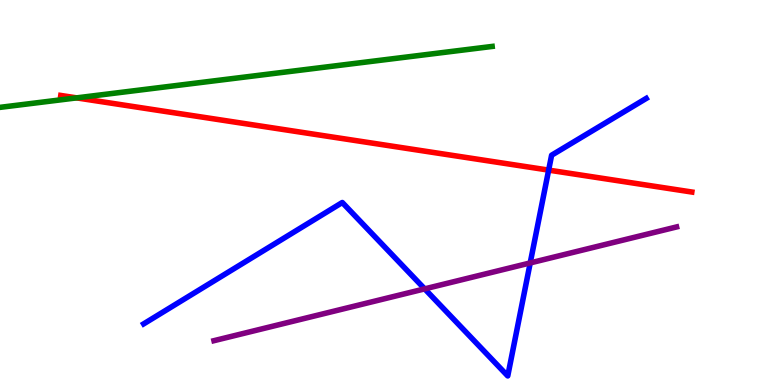[{'lines': ['blue', 'red'], 'intersections': [{'x': 7.08, 'y': 5.58}]}, {'lines': ['green', 'red'], 'intersections': [{'x': 0.989, 'y': 7.46}]}, {'lines': ['purple', 'red'], 'intersections': []}, {'lines': ['blue', 'green'], 'intersections': []}, {'lines': ['blue', 'purple'], 'intersections': [{'x': 5.48, 'y': 2.5}, {'x': 6.84, 'y': 3.17}]}, {'lines': ['green', 'purple'], 'intersections': []}]